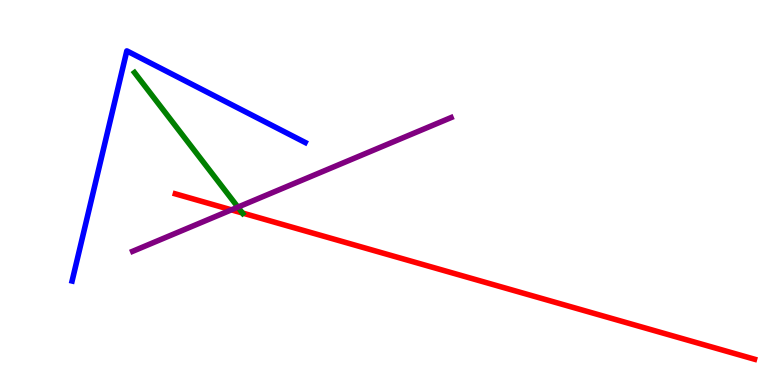[{'lines': ['blue', 'red'], 'intersections': []}, {'lines': ['green', 'red'], 'intersections': [{'x': 3.13, 'y': 4.47}]}, {'lines': ['purple', 'red'], 'intersections': [{'x': 2.99, 'y': 4.55}]}, {'lines': ['blue', 'green'], 'intersections': []}, {'lines': ['blue', 'purple'], 'intersections': []}, {'lines': ['green', 'purple'], 'intersections': [{'x': 3.07, 'y': 4.62}]}]